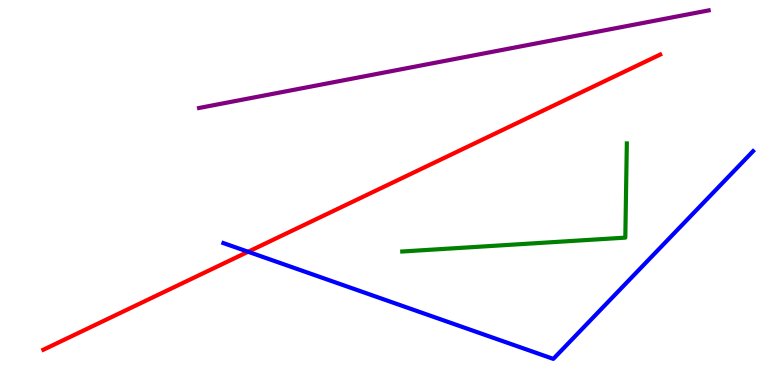[{'lines': ['blue', 'red'], 'intersections': [{'x': 3.2, 'y': 3.46}]}, {'lines': ['green', 'red'], 'intersections': []}, {'lines': ['purple', 'red'], 'intersections': []}, {'lines': ['blue', 'green'], 'intersections': []}, {'lines': ['blue', 'purple'], 'intersections': []}, {'lines': ['green', 'purple'], 'intersections': []}]